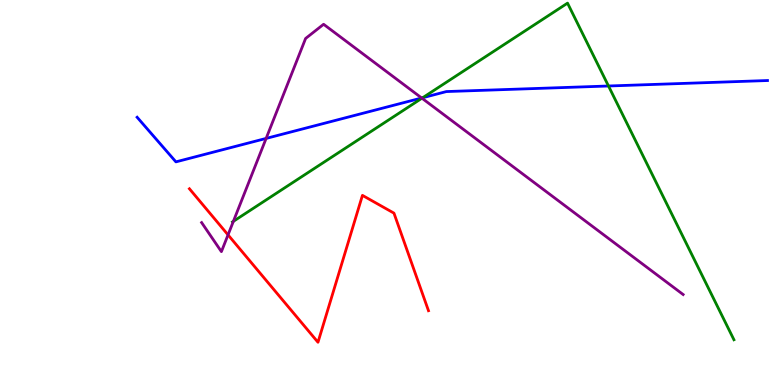[{'lines': ['blue', 'red'], 'intersections': []}, {'lines': ['green', 'red'], 'intersections': []}, {'lines': ['purple', 'red'], 'intersections': [{'x': 2.94, 'y': 3.9}]}, {'lines': ['blue', 'green'], 'intersections': [{'x': 5.45, 'y': 7.46}, {'x': 7.85, 'y': 7.77}]}, {'lines': ['blue', 'purple'], 'intersections': [{'x': 3.43, 'y': 6.4}, {'x': 5.44, 'y': 7.45}]}, {'lines': ['green', 'purple'], 'intersections': [{'x': 3.01, 'y': 4.25}, {'x': 5.44, 'y': 7.45}]}]